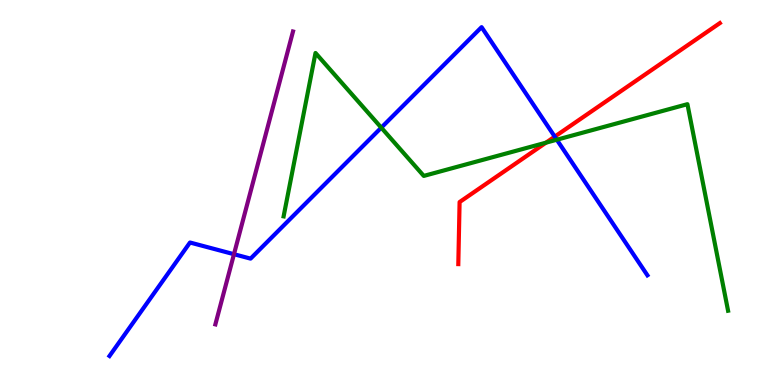[{'lines': ['blue', 'red'], 'intersections': [{'x': 7.16, 'y': 6.45}]}, {'lines': ['green', 'red'], 'intersections': [{'x': 7.04, 'y': 6.29}]}, {'lines': ['purple', 'red'], 'intersections': []}, {'lines': ['blue', 'green'], 'intersections': [{'x': 4.92, 'y': 6.68}, {'x': 7.18, 'y': 6.37}]}, {'lines': ['blue', 'purple'], 'intersections': [{'x': 3.02, 'y': 3.4}]}, {'lines': ['green', 'purple'], 'intersections': []}]